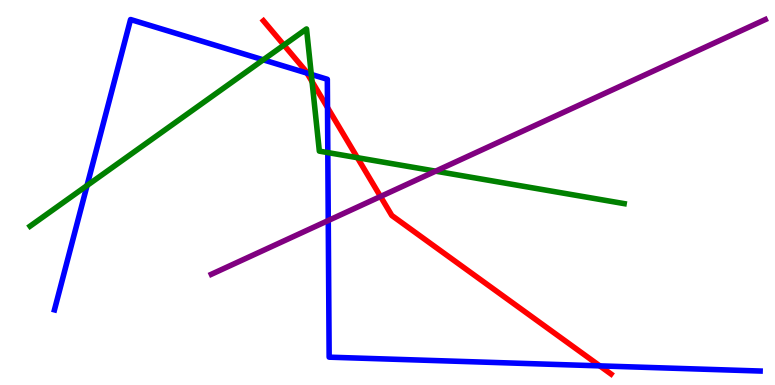[{'lines': ['blue', 'red'], 'intersections': [{'x': 3.96, 'y': 8.1}, {'x': 4.23, 'y': 7.21}, {'x': 7.74, 'y': 0.497}]}, {'lines': ['green', 'red'], 'intersections': [{'x': 3.66, 'y': 8.83}, {'x': 4.03, 'y': 7.88}, {'x': 4.61, 'y': 5.9}]}, {'lines': ['purple', 'red'], 'intersections': [{'x': 4.91, 'y': 4.9}]}, {'lines': ['blue', 'green'], 'intersections': [{'x': 1.12, 'y': 5.18}, {'x': 3.4, 'y': 8.45}, {'x': 4.02, 'y': 8.07}, {'x': 4.23, 'y': 6.04}]}, {'lines': ['blue', 'purple'], 'intersections': [{'x': 4.24, 'y': 4.27}]}, {'lines': ['green', 'purple'], 'intersections': [{'x': 5.62, 'y': 5.55}]}]